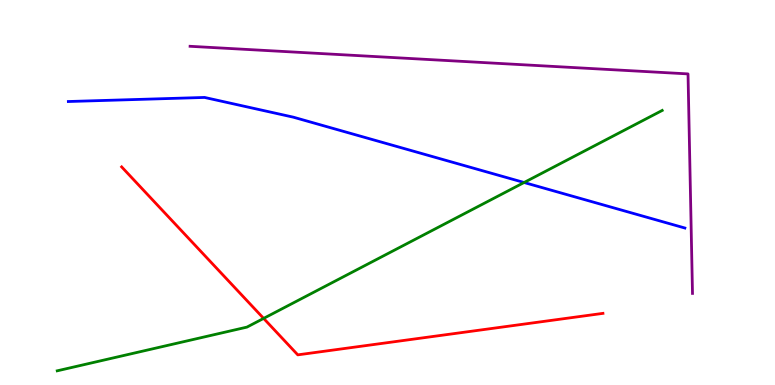[{'lines': ['blue', 'red'], 'intersections': []}, {'lines': ['green', 'red'], 'intersections': [{'x': 3.4, 'y': 1.73}]}, {'lines': ['purple', 'red'], 'intersections': []}, {'lines': ['blue', 'green'], 'intersections': [{'x': 6.76, 'y': 5.26}]}, {'lines': ['blue', 'purple'], 'intersections': []}, {'lines': ['green', 'purple'], 'intersections': []}]